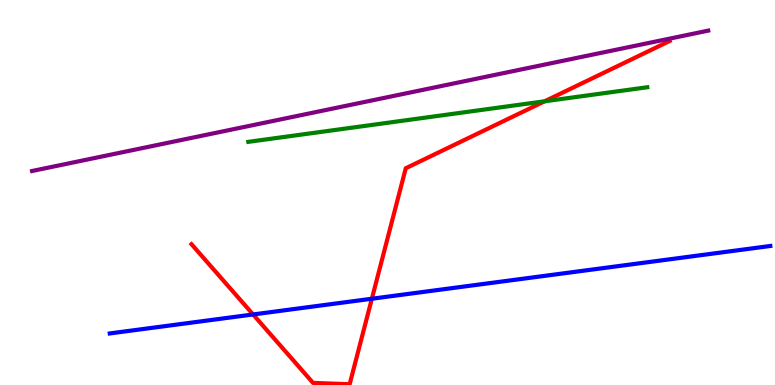[{'lines': ['blue', 'red'], 'intersections': [{'x': 3.27, 'y': 1.83}, {'x': 4.8, 'y': 2.24}]}, {'lines': ['green', 'red'], 'intersections': [{'x': 7.03, 'y': 7.37}]}, {'lines': ['purple', 'red'], 'intersections': []}, {'lines': ['blue', 'green'], 'intersections': []}, {'lines': ['blue', 'purple'], 'intersections': []}, {'lines': ['green', 'purple'], 'intersections': []}]